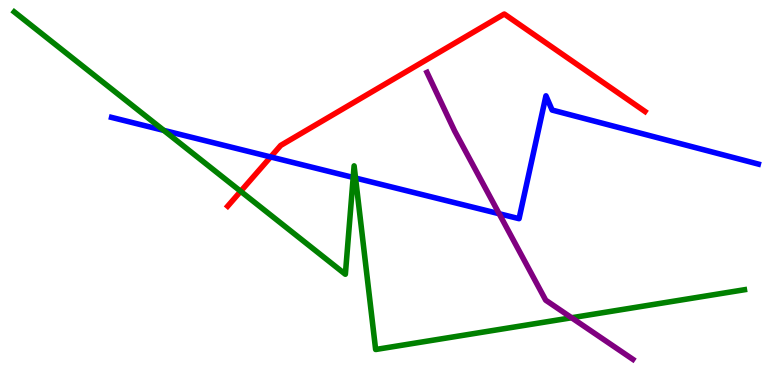[{'lines': ['blue', 'red'], 'intersections': [{'x': 3.49, 'y': 5.92}]}, {'lines': ['green', 'red'], 'intersections': [{'x': 3.11, 'y': 5.03}]}, {'lines': ['purple', 'red'], 'intersections': []}, {'lines': ['blue', 'green'], 'intersections': [{'x': 2.11, 'y': 6.61}, {'x': 4.56, 'y': 5.39}, {'x': 4.59, 'y': 5.38}]}, {'lines': ['blue', 'purple'], 'intersections': [{'x': 6.44, 'y': 4.45}]}, {'lines': ['green', 'purple'], 'intersections': [{'x': 7.38, 'y': 1.75}]}]